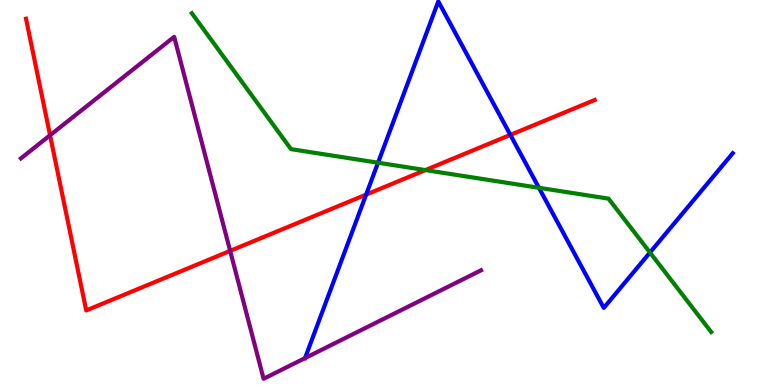[{'lines': ['blue', 'red'], 'intersections': [{'x': 4.72, 'y': 4.95}, {'x': 6.59, 'y': 6.5}]}, {'lines': ['green', 'red'], 'intersections': [{'x': 5.49, 'y': 5.58}]}, {'lines': ['purple', 'red'], 'intersections': [{'x': 0.646, 'y': 6.49}, {'x': 2.97, 'y': 3.48}]}, {'lines': ['blue', 'green'], 'intersections': [{'x': 4.88, 'y': 5.77}, {'x': 6.95, 'y': 5.12}, {'x': 8.39, 'y': 3.44}]}, {'lines': ['blue', 'purple'], 'intersections': [{'x': 3.94, 'y': 0.699}]}, {'lines': ['green', 'purple'], 'intersections': []}]